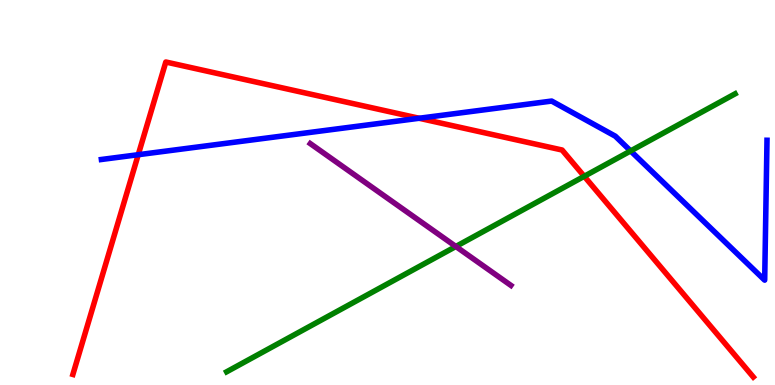[{'lines': ['blue', 'red'], 'intersections': [{'x': 1.78, 'y': 5.98}, {'x': 5.41, 'y': 6.93}]}, {'lines': ['green', 'red'], 'intersections': [{'x': 7.54, 'y': 5.42}]}, {'lines': ['purple', 'red'], 'intersections': []}, {'lines': ['blue', 'green'], 'intersections': [{'x': 8.14, 'y': 6.08}]}, {'lines': ['blue', 'purple'], 'intersections': []}, {'lines': ['green', 'purple'], 'intersections': [{'x': 5.88, 'y': 3.6}]}]